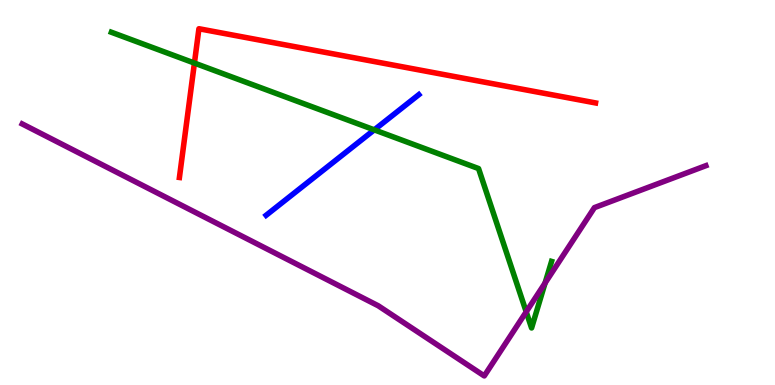[{'lines': ['blue', 'red'], 'intersections': []}, {'lines': ['green', 'red'], 'intersections': [{'x': 2.51, 'y': 8.36}]}, {'lines': ['purple', 'red'], 'intersections': []}, {'lines': ['blue', 'green'], 'intersections': [{'x': 4.83, 'y': 6.63}]}, {'lines': ['blue', 'purple'], 'intersections': []}, {'lines': ['green', 'purple'], 'intersections': [{'x': 6.79, 'y': 1.9}, {'x': 7.03, 'y': 2.65}]}]